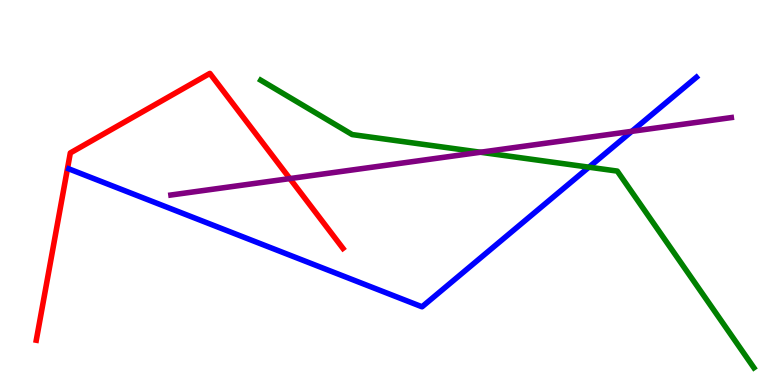[{'lines': ['blue', 'red'], 'intersections': []}, {'lines': ['green', 'red'], 'intersections': []}, {'lines': ['purple', 'red'], 'intersections': [{'x': 3.74, 'y': 5.36}]}, {'lines': ['blue', 'green'], 'intersections': [{'x': 7.6, 'y': 5.66}]}, {'lines': ['blue', 'purple'], 'intersections': [{'x': 8.15, 'y': 6.59}]}, {'lines': ['green', 'purple'], 'intersections': [{'x': 6.2, 'y': 6.05}]}]